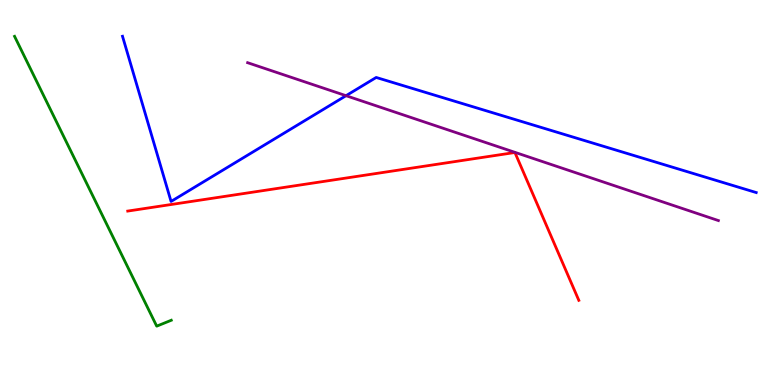[{'lines': ['blue', 'red'], 'intersections': []}, {'lines': ['green', 'red'], 'intersections': []}, {'lines': ['purple', 'red'], 'intersections': []}, {'lines': ['blue', 'green'], 'intersections': []}, {'lines': ['blue', 'purple'], 'intersections': [{'x': 4.46, 'y': 7.51}]}, {'lines': ['green', 'purple'], 'intersections': []}]